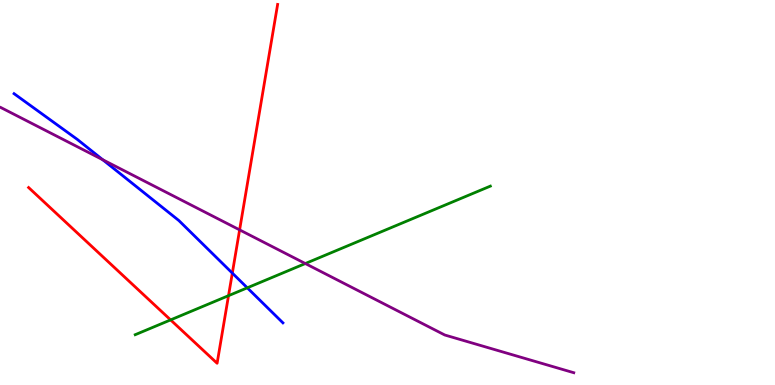[{'lines': ['blue', 'red'], 'intersections': [{'x': 3.0, 'y': 2.91}]}, {'lines': ['green', 'red'], 'intersections': [{'x': 2.2, 'y': 1.69}, {'x': 2.95, 'y': 2.32}]}, {'lines': ['purple', 'red'], 'intersections': [{'x': 3.09, 'y': 4.03}]}, {'lines': ['blue', 'green'], 'intersections': [{'x': 3.19, 'y': 2.52}]}, {'lines': ['blue', 'purple'], 'intersections': [{'x': 1.33, 'y': 5.85}]}, {'lines': ['green', 'purple'], 'intersections': [{'x': 3.94, 'y': 3.15}]}]